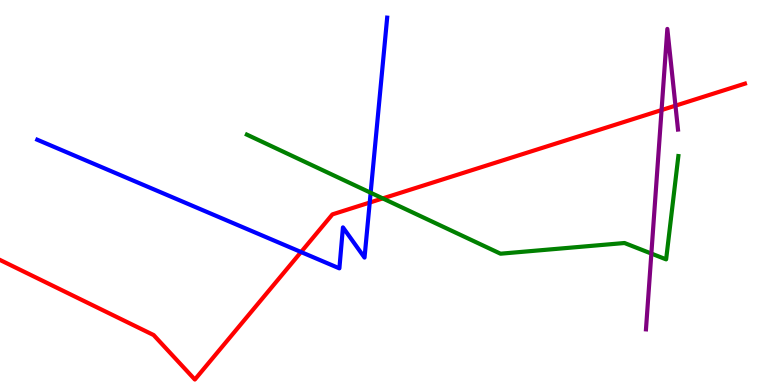[{'lines': ['blue', 'red'], 'intersections': [{'x': 3.88, 'y': 3.45}, {'x': 4.77, 'y': 4.74}]}, {'lines': ['green', 'red'], 'intersections': [{'x': 4.94, 'y': 4.85}]}, {'lines': ['purple', 'red'], 'intersections': [{'x': 8.54, 'y': 7.14}, {'x': 8.72, 'y': 7.26}]}, {'lines': ['blue', 'green'], 'intersections': [{'x': 4.78, 'y': 4.99}]}, {'lines': ['blue', 'purple'], 'intersections': []}, {'lines': ['green', 'purple'], 'intersections': [{'x': 8.4, 'y': 3.41}]}]